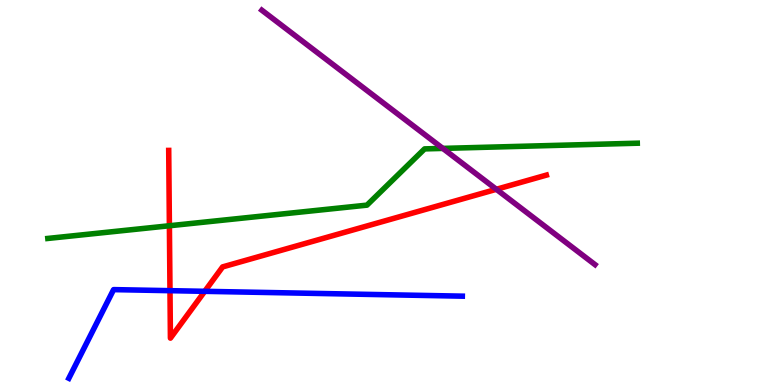[{'lines': ['blue', 'red'], 'intersections': [{'x': 2.19, 'y': 2.45}, {'x': 2.64, 'y': 2.43}]}, {'lines': ['green', 'red'], 'intersections': [{'x': 2.19, 'y': 4.14}]}, {'lines': ['purple', 'red'], 'intersections': [{'x': 6.4, 'y': 5.08}]}, {'lines': ['blue', 'green'], 'intersections': []}, {'lines': ['blue', 'purple'], 'intersections': []}, {'lines': ['green', 'purple'], 'intersections': [{'x': 5.71, 'y': 6.15}]}]